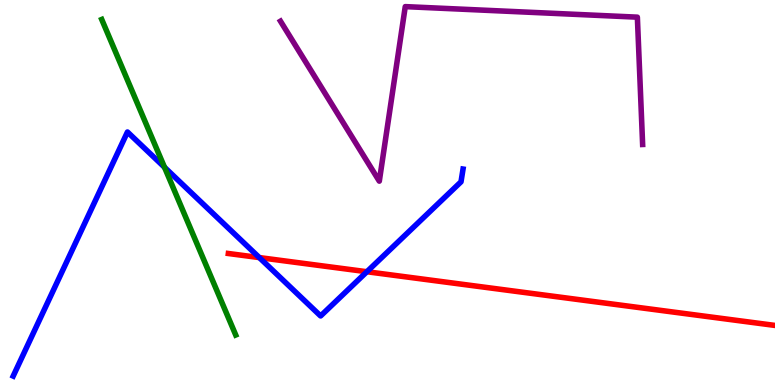[{'lines': ['blue', 'red'], 'intersections': [{'x': 3.35, 'y': 3.31}, {'x': 4.73, 'y': 2.94}]}, {'lines': ['green', 'red'], 'intersections': []}, {'lines': ['purple', 'red'], 'intersections': []}, {'lines': ['blue', 'green'], 'intersections': [{'x': 2.12, 'y': 5.66}]}, {'lines': ['blue', 'purple'], 'intersections': []}, {'lines': ['green', 'purple'], 'intersections': []}]